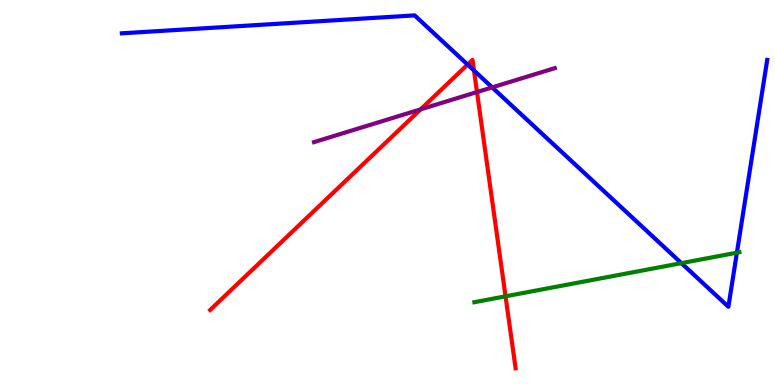[{'lines': ['blue', 'red'], 'intersections': [{'x': 6.03, 'y': 8.32}, {'x': 6.12, 'y': 8.17}]}, {'lines': ['green', 'red'], 'intersections': [{'x': 6.52, 'y': 2.3}]}, {'lines': ['purple', 'red'], 'intersections': [{'x': 5.43, 'y': 7.16}, {'x': 6.15, 'y': 7.61}]}, {'lines': ['blue', 'green'], 'intersections': [{'x': 8.79, 'y': 3.17}, {'x': 9.51, 'y': 3.44}]}, {'lines': ['blue', 'purple'], 'intersections': [{'x': 6.35, 'y': 7.73}]}, {'lines': ['green', 'purple'], 'intersections': []}]